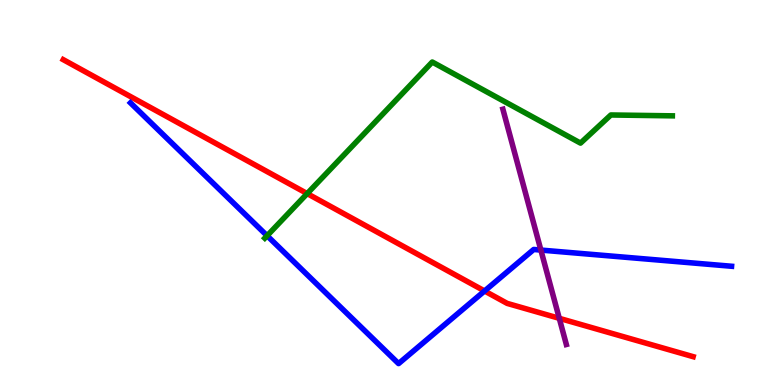[{'lines': ['blue', 'red'], 'intersections': [{'x': 6.25, 'y': 2.44}]}, {'lines': ['green', 'red'], 'intersections': [{'x': 3.96, 'y': 4.97}]}, {'lines': ['purple', 'red'], 'intersections': [{'x': 7.22, 'y': 1.73}]}, {'lines': ['blue', 'green'], 'intersections': [{'x': 3.45, 'y': 3.88}]}, {'lines': ['blue', 'purple'], 'intersections': [{'x': 6.98, 'y': 3.5}]}, {'lines': ['green', 'purple'], 'intersections': []}]